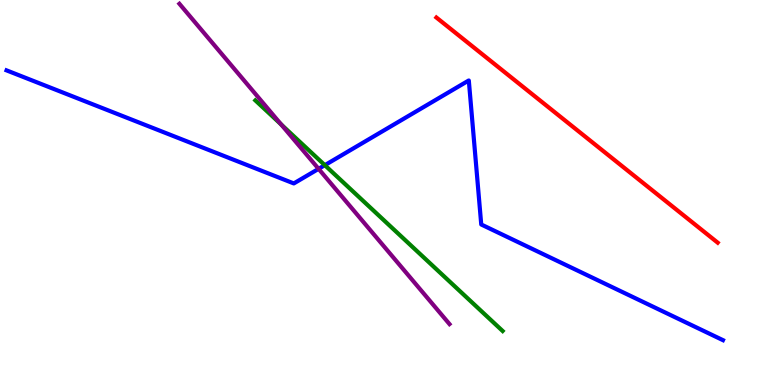[{'lines': ['blue', 'red'], 'intersections': []}, {'lines': ['green', 'red'], 'intersections': []}, {'lines': ['purple', 'red'], 'intersections': []}, {'lines': ['blue', 'green'], 'intersections': [{'x': 4.19, 'y': 5.71}]}, {'lines': ['blue', 'purple'], 'intersections': [{'x': 4.11, 'y': 5.61}]}, {'lines': ['green', 'purple'], 'intersections': [{'x': 3.63, 'y': 6.77}]}]